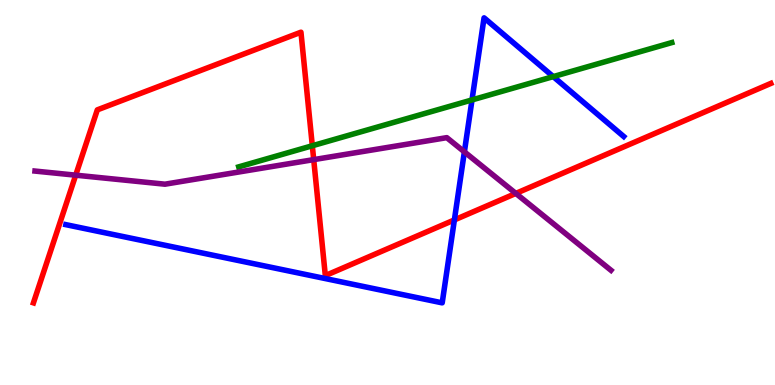[{'lines': ['blue', 'red'], 'intersections': [{'x': 5.86, 'y': 4.29}]}, {'lines': ['green', 'red'], 'intersections': [{'x': 4.03, 'y': 6.21}]}, {'lines': ['purple', 'red'], 'intersections': [{'x': 0.977, 'y': 5.45}, {'x': 4.05, 'y': 5.85}, {'x': 6.66, 'y': 4.98}]}, {'lines': ['blue', 'green'], 'intersections': [{'x': 6.09, 'y': 7.4}, {'x': 7.14, 'y': 8.01}]}, {'lines': ['blue', 'purple'], 'intersections': [{'x': 5.99, 'y': 6.06}]}, {'lines': ['green', 'purple'], 'intersections': []}]